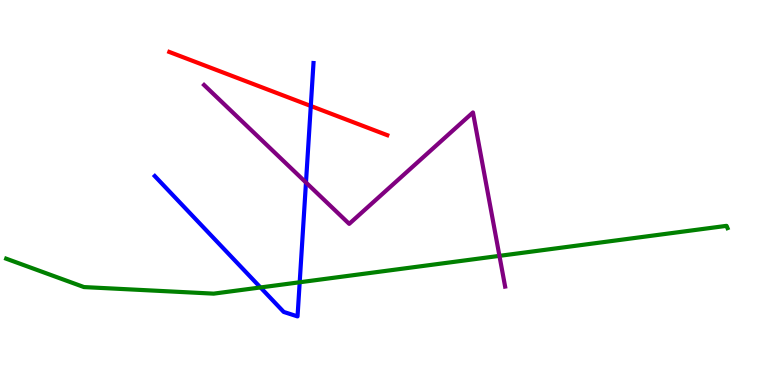[{'lines': ['blue', 'red'], 'intersections': [{'x': 4.01, 'y': 7.25}]}, {'lines': ['green', 'red'], 'intersections': []}, {'lines': ['purple', 'red'], 'intersections': []}, {'lines': ['blue', 'green'], 'intersections': [{'x': 3.36, 'y': 2.53}, {'x': 3.87, 'y': 2.67}]}, {'lines': ['blue', 'purple'], 'intersections': [{'x': 3.95, 'y': 5.26}]}, {'lines': ['green', 'purple'], 'intersections': [{'x': 6.44, 'y': 3.35}]}]